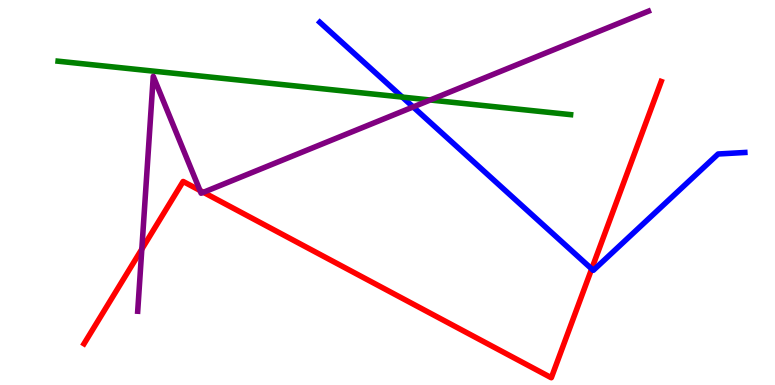[{'lines': ['blue', 'red'], 'intersections': [{'x': 7.63, 'y': 3.02}]}, {'lines': ['green', 'red'], 'intersections': []}, {'lines': ['purple', 'red'], 'intersections': [{'x': 1.83, 'y': 3.53}, {'x': 2.58, 'y': 5.05}, {'x': 2.62, 'y': 5.01}]}, {'lines': ['blue', 'green'], 'intersections': [{'x': 5.19, 'y': 7.48}]}, {'lines': ['blue', 'purple'], 'intersections': [{'x': 5.33, 'y': 7.22}]}, {'lines': ['green', 'purple'], 'intersections': [{'x': 5.55, 'y': 7.4}]}]